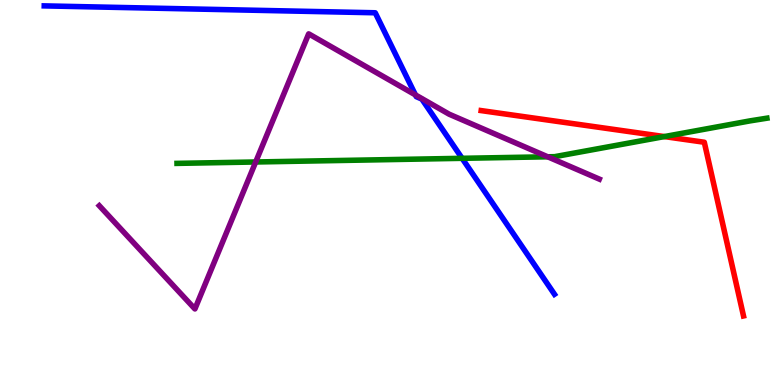[{'lines': ['blue', 'red'], 'intersections': []}, {'lines': ['green', 'red'], 'intersections': [{'x': 8.57, 'y': 6.45}]}, {'lines': ['purple', 'red'], 'intersections': []}, {'lines': ['blue', 'green'], 'intersections': [{'x': 5.96, 'y': 5.89}]}, {'lines': ['blue', 'purple'], 'intersections': [{'x': 5.36, 'y': 7.53}]}, {'lines': ['green', 'purple'], 'intersections': [{'x': 3.3, 'y': 5.79}, {'x': 7.07, 'y': 5.93}]}]